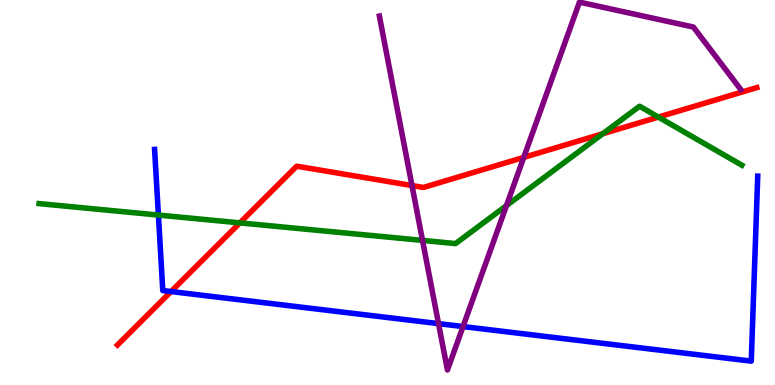[{'lines': ['blue', 'red'], 'intersections': [{'x': 2.21, 'y': 2.43}]}, {'lines': ['green', 'red'], 'intersections': [{'x': 3.1, 'y': 4.21}, {'x': 7.78, 'y': 6.53}, {'x': 8.49, 'y': 6.96}]}, {'lines': ['purple', 'red'], 'intersections': [{'x': 5.32, 'y': 5.18}, {'x': 6.76, 'y': 5.91}]}, {'lines': ['blue', 'green'], 'intersections': [{'x': 2.04, 'y': 4.41}]}, {'lines': ['blue', 'purple'], 'intersections': [{'x': 5.66, 'y': 1.59}, {'x': 5.97, 'y': 1.52}]}, {'lines': ['green', 'purple'], 'intersections': [{'x': 5.45, 'y': 3.76}, {'x': 6.53, 'y': 4.66}]}]